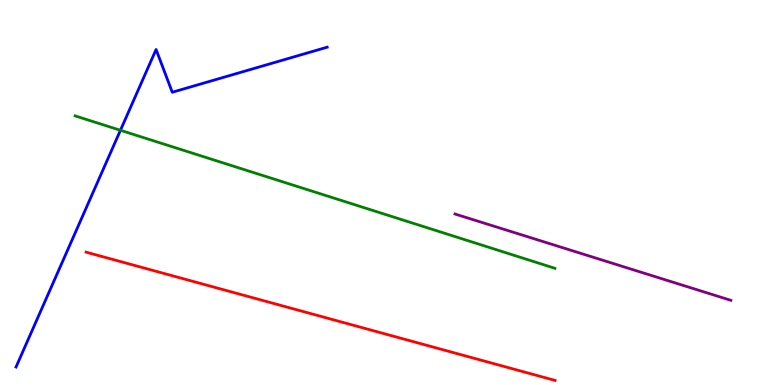[{'lines': ['blue', 'red'], 'intersections': []}, {'lines': ['green', 'red'], 'intersections': []}, {'lines': ['purple', 'red'], 'intersections': []}, {'lines': ['blue', 'green'], 'intersections': [{'x': 1.55, 'y': 6.62}]}, {'lines': ['blue', 'purple'], 'intersections': []}, {'lines': ['green', 'purple'], 'intersections': []}]